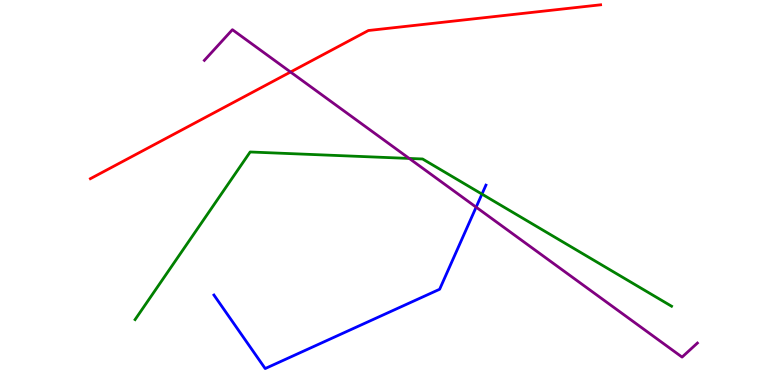[{'lines': ['blue', 'red'], 'intersections': []}, {'lines': ['green', 'red'], 'intersections': []}, {'lines': ['purple', 'red'], 'intersections': [{'x': 3.75, 'y': 8.13}]}, {'lines': ['blue', 'green'], 'intersections': [{'x': 6.22, 'y': 4.96}]}, {'lines': ['blue', 'purple'], 'intersections': [{'x': 6.14, 'y': 4.62}]}, {'lines': ['green', 'purple'], 'intersections': [{'x': 5.28, 'y': 5.88}]}]